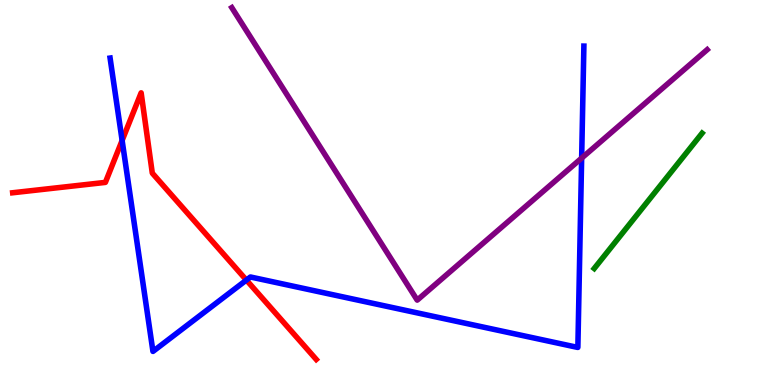[{'lines': ['blue', 'red'], 'intersections': [{'x': 1.58, 'y': 6.35}, {'x': 3.18, 'y': 2.73}]}, {'lines': ['green', 'red'], 'intersections': []}, {'lines': ['purple', 'red'], 'intersections': []}, {'lines': ['blue', 'green'], 'intersections': []}, {'lines': ['blue', 'purple'], 'intersections': [{'x': 7.51, 'y': 5.89}]}, {'lines': ['green', 'purple'], 'intersections': []}]